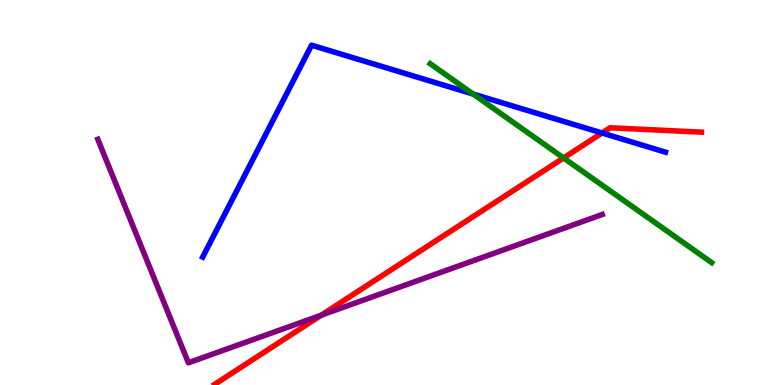[{'lines': ['blue', 'red'], 'intersections': [{'x': 7.77, 'y': 6.55}]}, {'lines': ['green', 'red'], 'intersections': [{'x': 7.27, 'y': 5.9}]}, {'lines': ['purple', 'red'], 'intersections': [{'x': 4.14, 'y': 1.81}]}, {'lines': ['blue', 'green'], 'intersections': [{'x': 6.1, 'y': 7.56}]}, {'lines': ['blue', 'purple'], 'intersections': []}, {'lines': ['green', 'purple'], 'intersections': []}]